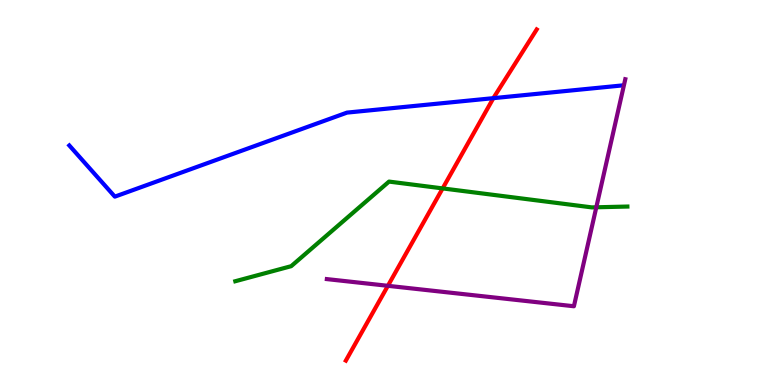[{'lines': ['blue', 'red'], 'intersections': [{'x': 6.37, 'y': 7.45}]}, {'lines': ['green', 'red'], 'intersections': [{'x': 5.71, 'y': 5.11}]}, {'lines': ['purple', 'red'], 'intersections': [{'x': 5.01, 'y': 2.58}]}, {'lines': ['blue', 'green'], 'intersections': []}, {'lines': ['blue', 'purple'], 'intersections': []}, {'lines': ['green', 'purple'], 'intersections': [{'x': 7.69, 'y': 4.62}]}]